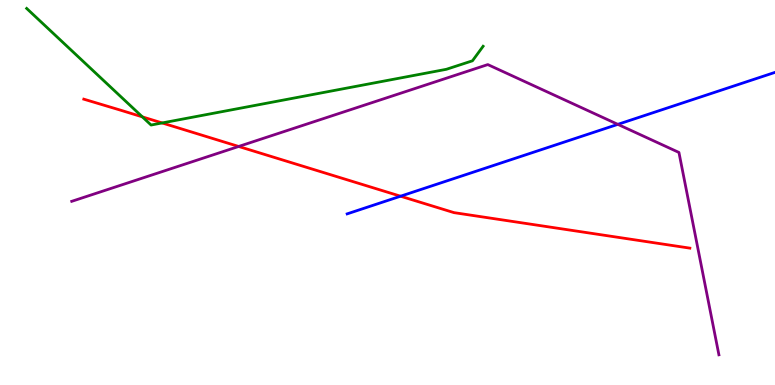[{'lines': ['blue', 'red'], 'intersections': [{'x': 5.17, 'y': 4.9}]}, {'lines': ['green', 'red'], 'intersections': [{'x': 1.84, 'y': 6.96}, {'x': 2.09, 'y': 6.81}]}, {'lines': ['purple', 'red'], 'intersections': [{'x': 3.08, 'y': 6.2}]}, {'lines': ['blue', 'green'], 'intersections': []}, {'lines': ['blue', 'purple'], 'intersections': [{'x': 7.97, 'y': 6.77}]}, {'lines': ['green', 'purple'], 'intersections': []}]